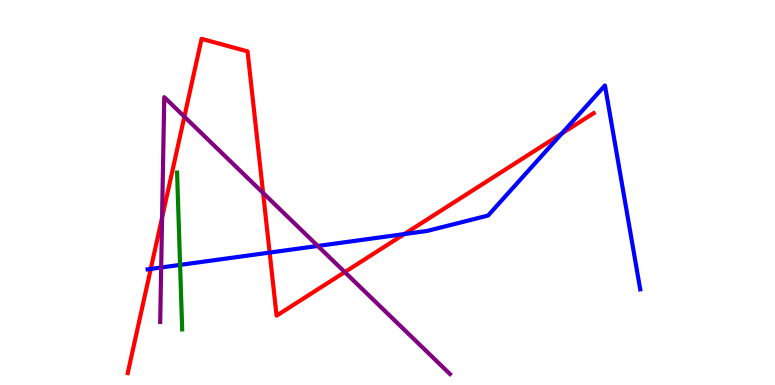[{'lines': ['blue', 'red'], 'intersections': [{'x': 1.95, 'y': 3.02}, {'x': 3.48, 'y': 3.44}, {'x': 5.22, 'y': 3.92}, {'x': 7.25, 'y': 6.53}]}, {'lines': ['green', 'red'], 'intersections': []}, {'lines': ['purple', 'red'], 'intersections': [{'x': 2.09, 'y': 4.35}, {'x': 2.38, 'y': 6.97}, {'x': 3.39, 'y': 4.99}, {'x': 4.45, 'y': 2.93}]}, {'lines': ['blue', 'green'], 'intersections': [{'x': 2.32, 'y': 3.12}]}, {'lines': ['blue', 'purple'], 'intersections': [{'x': 2.08, 'y': 3.05}, {'x': 4.1, 'y': 3.61}]}, {'lines': ['green', 'purple'], 'intersections': []}]